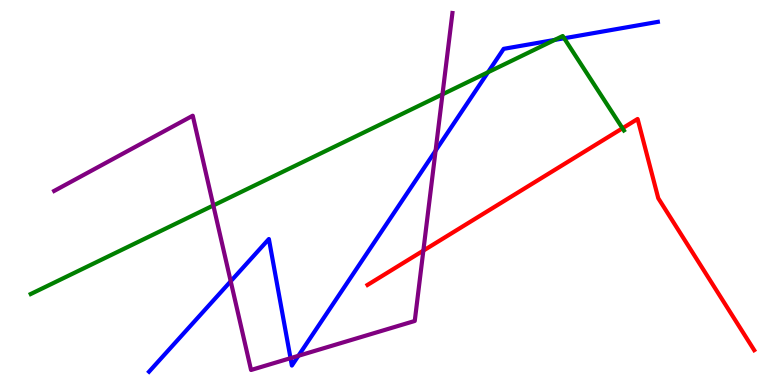[{'lines': ['blue', 'red'], 'intersections': []}, {'lines': ['green', 'red'], 'intersections': [{'x': 8.03, 'y': 6.67}]}, {'lines': ['purple', 'red'], 'intersections': [{'x': 5.46, 'y': 3.49}]}, {'lines': ['blue', 'green'], 'intersections': [{'x': 6.3, 'y': 8.12}, {'x': 7.16, 'y': 8.96}, {'x': 7.28, 'y': 9.01}]}, {'lines': ['blue', 'purple'], 'intersections': [{'x': 2.98, 'y': 2.69}, {'x': 3.75, 'y': 0.697}, {'x': 3.85, 'y': 0.758}, {'x': 5.62, 'y': 6.09}]}, {'lines': ['green', 'purple'], 'intersections': [{'x': 2.75, 'y': 4.66}, {'x': 5.71, 'y': 7.55}]}]